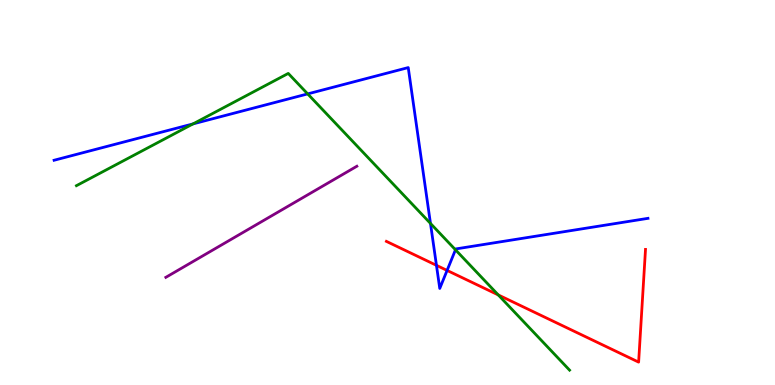[{'lines': ['blue', 'red'], 'intersections': [{'x': 5.63, 'y': 3.11}, {'x': 5.77, 'y': 2.98}]}, {'lines': ['green', 'red'], 'intersections': [{'x': 6.43, 'y': 2.34}]}, {'lines': ['purple', 'red'], 'intersections': []}, {'lines': ['blue', 'green'], 'intersections': [{'x': 2.49, 'y': 6.78}, {'x': 3.97, 'y': 7.56}, {'x': 5.55, 'y': 4.2}, {'x': 5.88, 'y': 3.51}]}, {'lines': ['blue', 'purple'], 'intersections': []}, {'lines': ['green', 'purple'], 'intersections': []}]